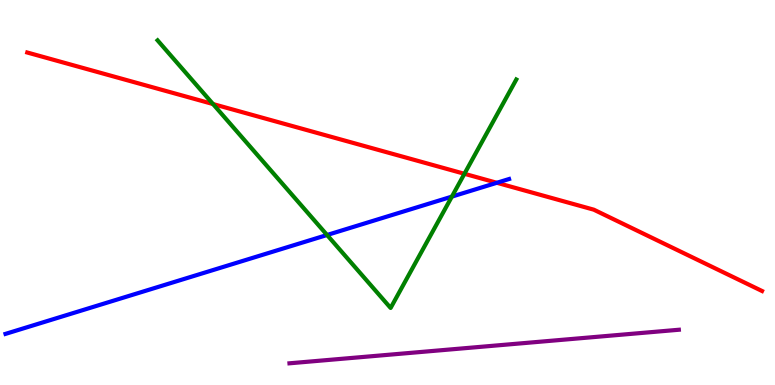[{'lines': ['blue', 'red'], 'intersections': [{'x': 6.41, 'y': 5.25}]}, {'lines': ['green', 'red'], 'intersections': [{'x': 2.75, 'y': 7.3}, {'x': 5.99, 'y': 5.49}]}, {'lines': ['purple', 'red'], 'intersections': []}, {'lines': ['blue', 'green'], 'intersections': [{'x': 4.22, 'y': 3.9}, {'x': 5.83, 'y': 4.89}]}, {'lines': ['blue', 'purple'], 'intersections': []}, {'lines': ['green', 'purple'], 'intersections': []}]